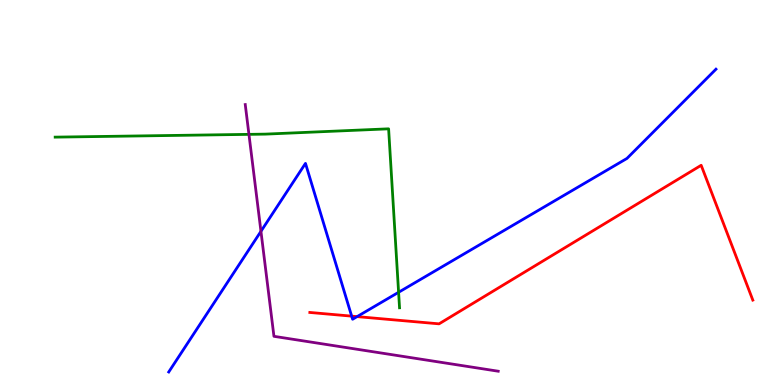[{'lines': ['blue', 'red'], 'intersections': [{'x': 4.54, 'y': 1.79}, {'x': 4.61, 'y': 1.78}]}, {'lines': ['green', 'red'], 'intersections': []}, {'lines': ['purple', 'red'], 'intersections': []}, {'lines': ['blue', 'green'], 'intersections': [{'x': 5.14, 'y': 2.41}]}, {'lines': ['blue', 'purple'], 'intersections': [{'x': 3.37, 'y': 3.99}]}, {'lines': ['green', 'purple'], 'intersections': [{'x': 3.21, 'y': 6.51}]}]